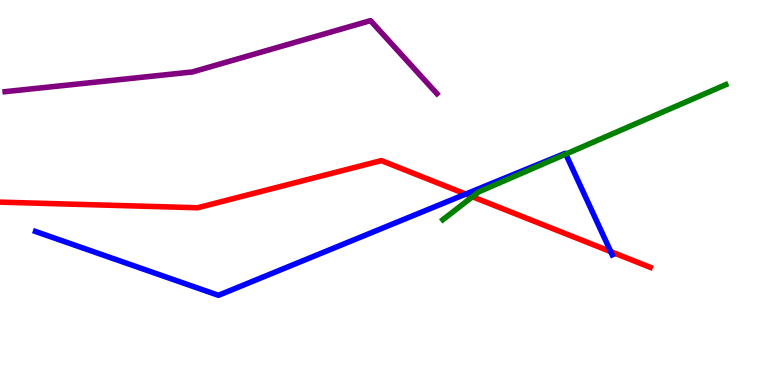[{'lines': ['blue', 'red'], 'intersections': [{'x': 6.01, 'y': 4.96}, {'x': 7.88, 'y': 3.46}]}, {'lines': ['green', 'red'], 'intersections': [{'x': 6.1, 'y': 4.89}]}, {'lines': ['purple', 'red'], 'intersections': []}, {'lines': ['blue', 'green'], 'intersections': [{'x': 7.3, 'y': 6.0}]}, {'lines': ['blue', 'purple'], 'intersections': []}, {'lines': ['green', 'purple'], 'intersections': []}]